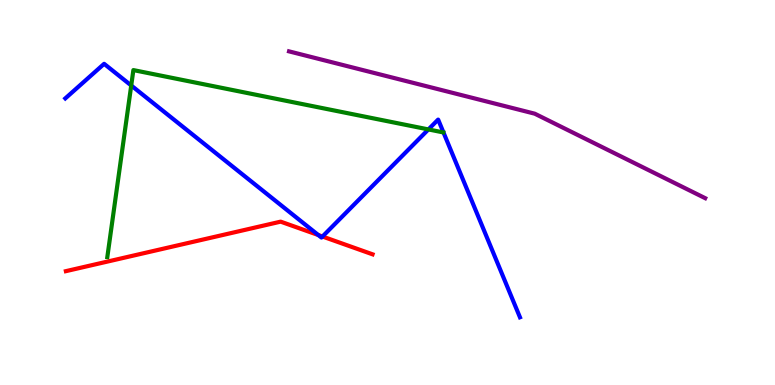[{'lines': ['blue', 'red'], 'intersections': [{'x': 4.11, 'y': 3.9}, {'x': 4.16, 'y': 3.86}]}, {'lines': ['green', 'red'], 'intersections': []}, {'lines': ['purple', 'red'], 'intersections': []}, {'lines': ['blue', 'green'], 'intersections': [{'x': 1.69, 'y': 7.78}, {'x': 5.53, 'y': 6.64}]}, {'lines': ['blue', 'purple'], 'intersections': []}, {'lines': ['green', 'purple'], 'intersections': []}]